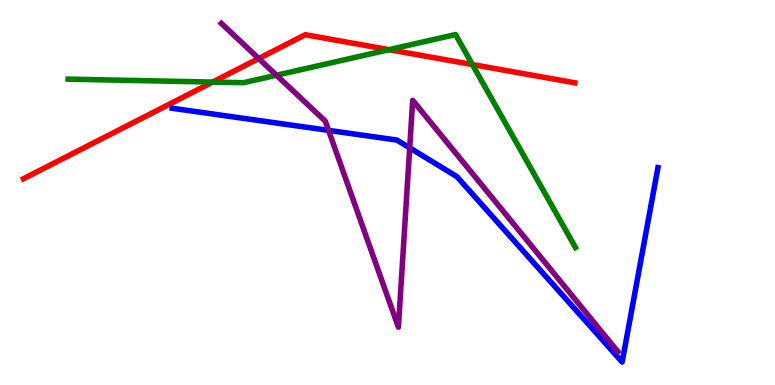[{'lines': ['blue', 'red'], 'intersections': []}, {'lines': ['green', 'red'], 'intersections': [{'x': 2.74, 'y': 7.87}, {'x': 5.02, 'y': 8.71}, {'x': 6.1, 'y': 8.32}]}, {'lines': ['purple', 'red'], 'intersections': [{'x': 3.34, 'y': 8.48}]}, {'lines': ['blue', 'green'], 'intersections': []}, {'lines': ['blue', 'purple'], 'intersections': [{'x': 4.24, 'y': 6.61}, {'x': 5.29, 'y': 6.16}]}, {'lines': ['green', 'purple'], 'intersections': [{'x': 3.57, 'y': 8.05}]}]